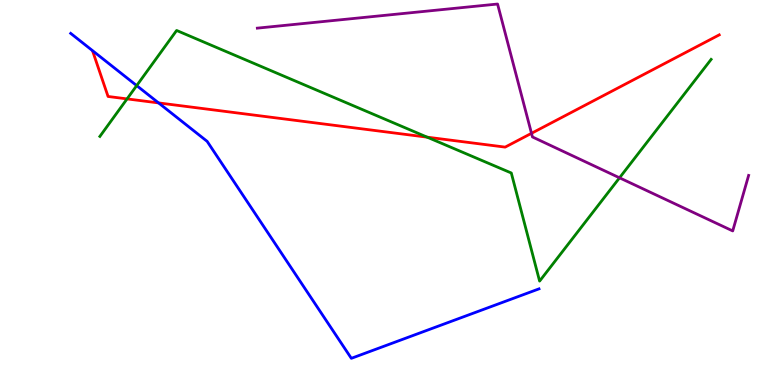[{'lines': ['blue', 'red'], 'intersections': [{'x': 2.05, 'y': 7.33}]}, {'lines': ['green', 'red'], 'intersections': [{'x': 1.64, 'y': 7.43}, {'x': 5.51, 'y': 6.44}]}, {'lines': ['purple', 'red'], 'intersections': [{'x': 6.86, 'y': 6.54}]}, {'lines': ['blue', 'green'], 'intersections': [{'x': 1.76, 'y': 7.78}]}, {'lines': ['blue', 'purple'], 'intersections': []}, {'lines': ['green', 'purple'], 'intersections': [{'x': 7.99, 'y': 5.38}]}]